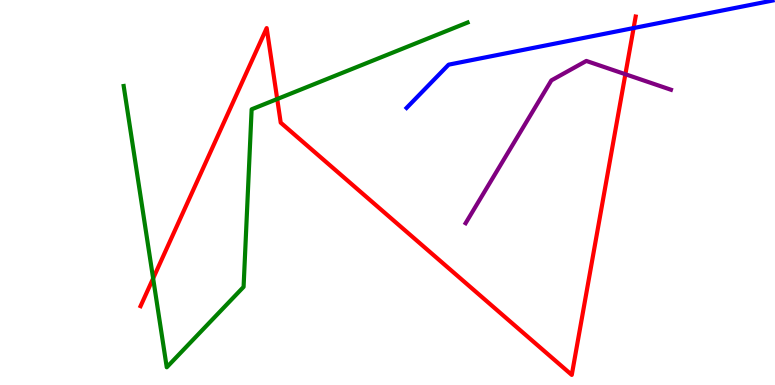[{'lines': ['blue', 'red'], 'intersections': [{'x': 8.18, 'y': 9.27}]}, {'lines': ['green', 'red'], 'intersections': [{'x': 1.98, 'y': 2.77}, {'x': 3.58, 'y': 7.43}]}, {'lines': ['purple', 'red'], 'intersections': [{'x': 8.07, 'y': 8.07}]}, {'lines': ['blue', 'green'], 'intersections': []}, {'lines': ['blue', 'purple'], 'intersections': []}, {'lines': ['green', 'purple'], 'intersections': []}]